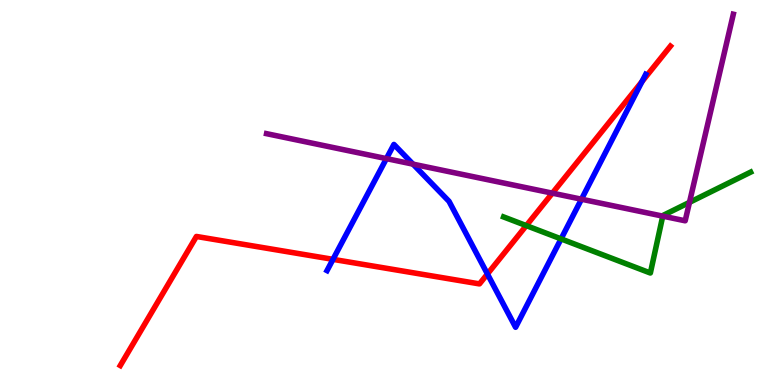[{'lines': ['blue', 'red'], 'intersections': [{'x': 4.3, 'y': 3.26}, {'x': 6.29, 'y': 2.88}, {'x': 8.28, 'y': 7.88}]}, {'lines': ['green', 'red'], 'intersections': [{'x': 6.79, 'y': 4.14}]}, {'lines': ['purple', 'red'], 'intersections': [{'x': 7.13, 'y': 4.98}]}, {'lines': ['blue', 'green'], 'intersections': [{'x': 7.24, 'y': 3.79}]}, {'lines': ['blue', 'purple'], 'intersections': [{'x': 4.99, 'y': 5.88}, {'x': 5.33, 'y': 5.74}, {'x': 7.5, 'y': 4.83}]}, {'lines': ['green', 'purple'], 'intersections': [{'x': 8.55, 'y': 4.39}, {'x': 8.9, 'y': 4.74}]}]